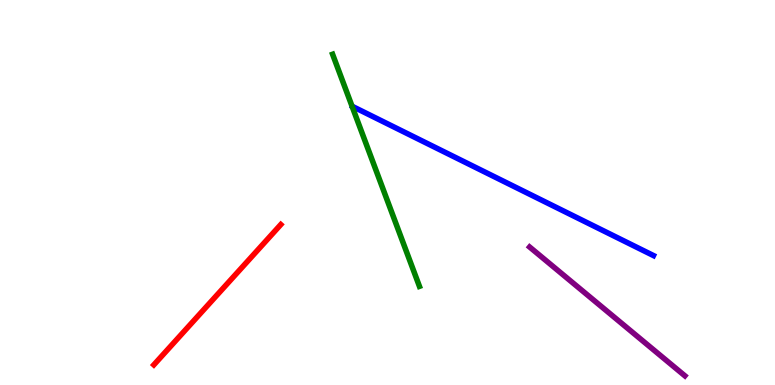[{'lines': ['blue', 'red'], 'intersections': []}, {'lines': ['green', 'red'], 'intersections': []}, {'lines': ['purple', 'red'], 'intersections': []}, {'lines': ['blue', 'green'], 'intersections': []}, {'lines': ['blue', 'purple'], 'intersections': []}, {'lines': ['green', 'purple'], 'intersections': []}]